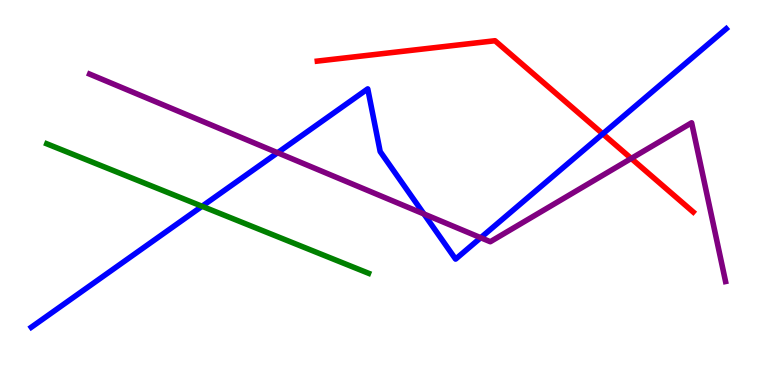[{'lines': ['blue', 'red'], 'intersections': [{'x': 7.78, 'y': 6.52}]}, {'lines': ['green', 'red'], 'intersections': []}, {'lines': ['purple', 'red'], 'intersections': [{'x': 8.15, 'y': 5.88}]}, {'lines': ['blue', 'green'], 'intersections': [{'x': 2.61, 'y': 4.64}]}, {'lines': ['blue', 'purple'], 'intersections': [{'x': 3.58, 'y': 6.03}, {'x': 5.47, 'y': 4.44}, {'x': 6.2, 'y': 3.83}]}, {'lines': ['green', 'purple'], 'intersections': []}]